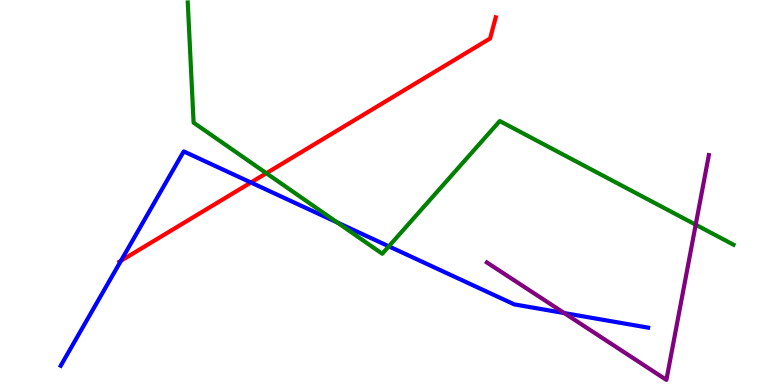[{'lines': ['blue', 'red'], 'intersections': [{'x': 1.56, 'y': 3.23}, {'x': 3.24, 'y': 5.26}]}, {'lines': ['green', 'red'], 'intersections': [{'x': 3.44, 'y': 5.5}]}, {'lines': ['purple', 'red'], 'intersections': []}, {'lines': ['blue', 'green'], 'intersections': [{'x': 4.35, 'y': 4.22}, {'x': 5.02, 'y': 3.6}]}, {'lines': ['blue', 'purple'], 'intersections': [{'x': 7.28, 'y': 1.87}]}, {'lines': ['green', 'purple'], 'intersections': [{'x': 8.98, 'y': 4.16}]}]